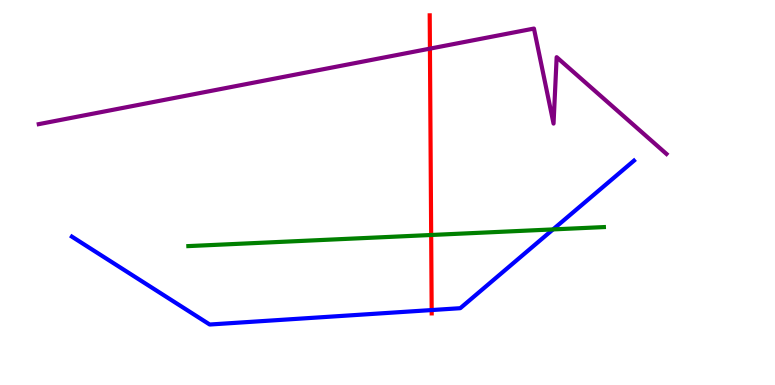[{'lines': ['blue', 'red'], 'intersections': [{'x': 5.57, 'y': 1.95}]}, {'lines': ['green', 'red'], 'intersections': [{'x': 5.56, 'y': 3.9}]}, {'lines': ['purple', 'red'], 'intersections': [{'x': 5.55, 'y': 8.74}]}, {'lines': ['blue', 'green'], 'intersections': [{'x': 7.14, 'y': 4.04}]}, {'lines': ['blue', 'purple'], 'intersections': []}, {'lines': ['green', 'purple'], 'intersections': []}]